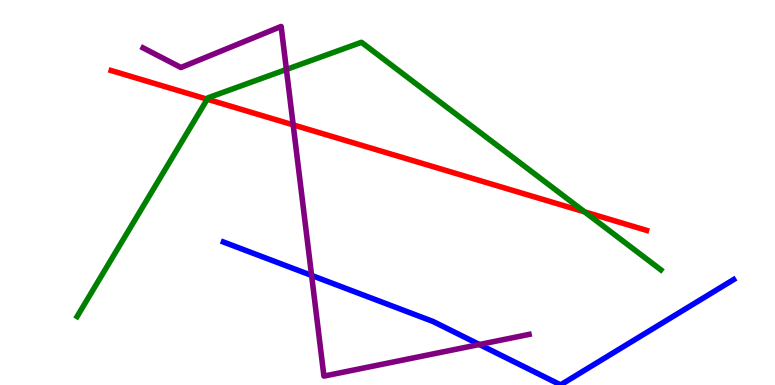[{'lines': ['blue', 'red'], 'intersections': []}, {'lines': ['green', 'red'], 'intersections': [{'x': 2.67, 'y': 7.42}, {'x': 7.54, 'y': 4.5}]}, {'lines': ['purple', 'red'], 'intersections': [{'x': 3.78, 'y': 6.76}]}, {'lines': ['blue', 'green'], 'intersections': []}, {'lines': ['blue', 'purple'], 'intersections': [{'x': 4.02, 'y': 2.85}, {'x': 6.19, 'y': 1.05}]}, {'lines': ['green', 'purple'], 'intersections': [{'x': 3.7, 'y': 8.2}]}]